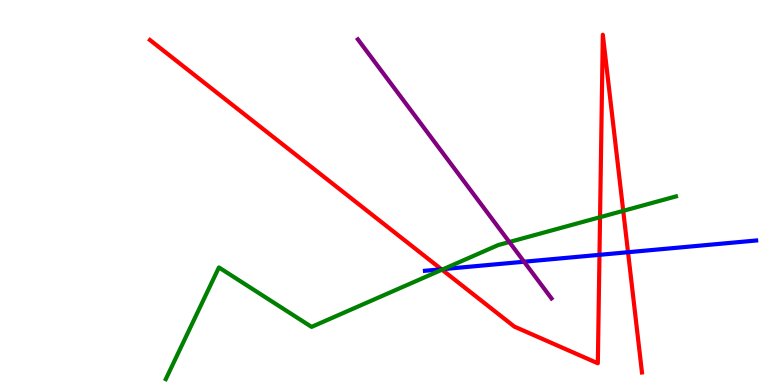[{'lines': ['blue', 'red'], 'intersections': [{'x': 5.7, 'y': 3.01}, {'x': 7.74, 'y': 3.38}, {'x': 8.1, 'y': 3.45}]}, {'lines': ['green', 'red'], 'intersections': [{'x': 5.7, 'y': 2.99}, {'x': 7.74, 'y': 4.36}, {'x': 8.04, 'y': 4.52}]}, {'lines': ['purple', 'red'], 'intersections': []}, {'lines': ['blue', 'green'], 'intersections': [{'x': 5.72, 'y': 3.01}]}, {'lines': ['blue', 'purple'], 'intersections': [{'x': 6.76, 'y': 3.2}]}, {'lines': ['green', 'purple'], 'intersections': [{'x': 6.57, 'y': 3.71}]}]